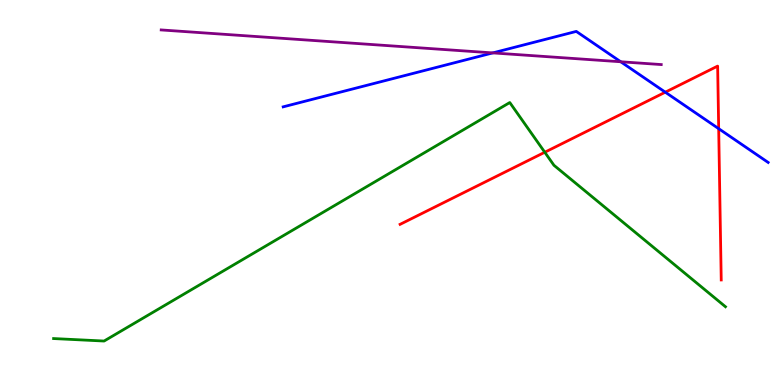[{'lines': ['blue', 'red'], 'intersections': [{'x': 8.58, 'y': 7.61}, {'x': 9.27, 'y': 6.66}]}, {'lines': ['green', 'red'], 'intersections': [{'x': 7.03, 'y': 6.05}]}, {'lines': ['purple', 'red'], 'intersections': []}, {'lines': ['blue', 'green'], 'intersections': []}, {'lines': ['blue', 'purple'], 'intersections': [{'x': 6.36, 'y': 8.63}, {'x': 8.01, 'y': 8.4}]}, {'lines': ['green', 'purple'], 'intersections': []}]